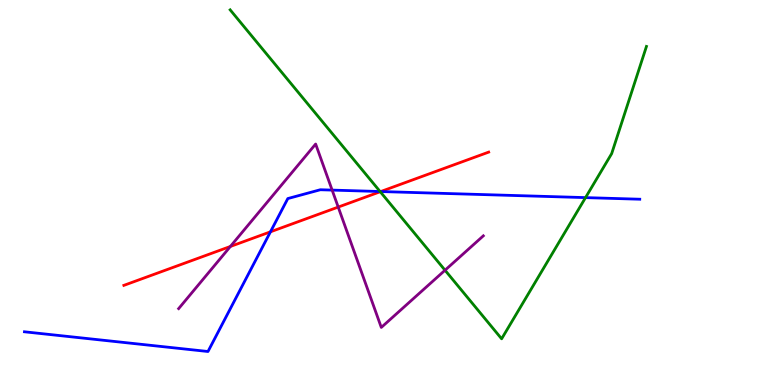[{'lines': ['blue', 'red'], 'intersections': [{'x': 3.49, 'y': 3.98}, {'x': 4.91, 'y': 5.02}]}, {'lines': ['green', 'red'], 'intersections': [{'x': 4.91, 'y': 5.02}]}, {'lines': ['purple', 'red'], 'intersections': [{'x': 2.97, 'y': 3.6}, {'x': 4.36, 'y': 4.62}]}, {'lines': ['blue', 'green'], 'intersections': [{'x': 4.9, 'y': 5.03}, {'x': 7.56, 'y': 4.87}]}, {'lines': ['blue', 'purple'], 'intersections': [{'x': 4.29, 'y': 5.06}]}, {'lines': ['green', 'purple'], 'intersections': [{'x': 5.74, 'y': 2.98}]}]